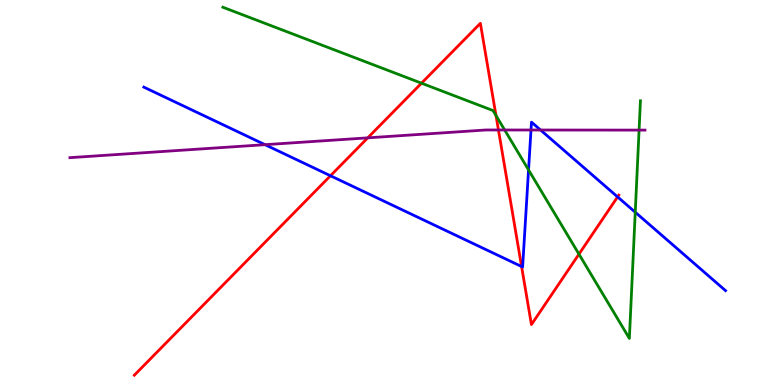[{'lines': ['blue', 'red'], 'intersections': [{'x': 4.26, 'y': 5.43}, {'x': 6.73, 'y': 3.08}, {'x': 7.97, 'y': 4.89}]}, {'lines': ['green', 'red'], 'intersections': [{'x': 5.44, 'y': 7.84}, {'x': 6.4, 'y': 7.0}, {'x': 7.47, 'y': 3.4}]}, {'lines': ['purple', 'red'], 'intersections': [{'x': 4.75, 'y': 6.42}, {'x': 6.43, 'y': 6.62}]}, {'lines': ['blue', 'green'], 'intersections': [{'x': 6.82, 'y': 5.59}, {'x': 8.2, 'y': 4.49}]}, {'lines': ['blue', 'purple'], 'intersections': [{'x': 3.42, 'y': 6.24}, {'x': 6.85, 'y': 6.62}, {'x': 6.97, 'y': 6.62}]}, {'lines': ['green', 'purple'], 'intersections': [{'x': 6.51, 'y': 6.62}, {'x': 8.25, 'y': 6.62}]}]